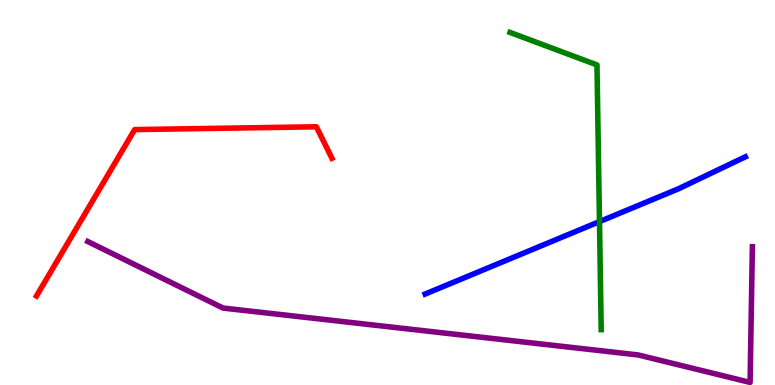[{'lines': ['blue', 'red'], 'intersections': []}, {'lines': ['green', 'red'], 'intersections': []}, {'lines': ['purple', 'red'], 'intersections': []}, {'lines': ['blue', 'green'], 'intersections': [{'x': 7.74, 'y': 4.24}]}, {'lines': ['blue', 'purple'], 'intersections': []}, {'lines': ['green', 'purple'], 'intersections': []}]